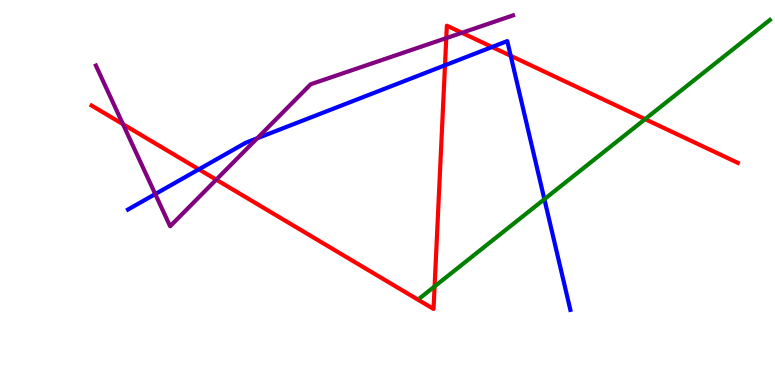[{'lines': ['blue', 'red'], 'intersections': [{'x': 2.57, 'y': 5.6}, {'x': 5.74, 'y': 8.3}, {'x': 6.35, 'y': 8.78}, {'x': 6.59, 'y': 8.55}]}, {'lines': ['green', 'red'], 'intersections': [{'x': 5.61, 'y': 2.56}, {'x': 8.32, 'y': 6.91}]}, {'lines': ['purple', 'red'], 'intersections': [{'x': 1.59, 'y': 6.77}, {'x': 2.79, 'y': 5.33}, {'x': 5.76, 'y': 9.01}, {'x': 5.96, 'y': 9.15}]}, {'lines': ['blue', 'green'], 'intersections': [{'x': 7.02, 'y': 4.83}]}, {'lines': ['blue', 'purple'], 'intersections': [{'x': 2.0, 'y': 4.96}, {'x': 3.32, 'y': 6.41}]}, {'lines': ['green', 'purple'], 'intersections': []}]